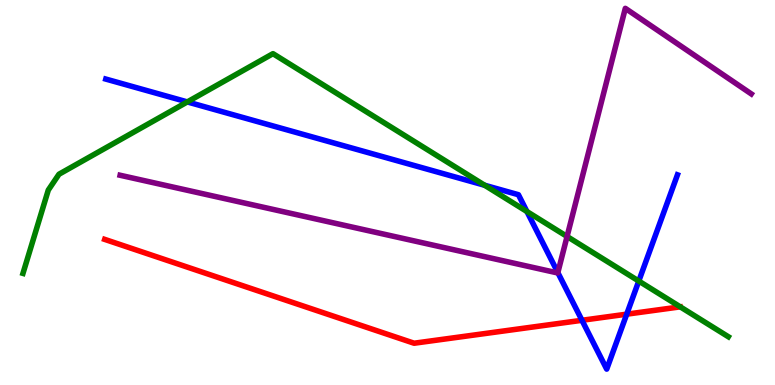[{'lines': ['blue', 'red'], 'intersections': [{'x': 7.51, 'y': 1.68}, {'x': 8.09, 'y': 1.84}]}, {'lines': ['green', 'red'], 'intersections': []}, {'lines': ['purple', 'red'], 'intersections': []}, {'lines': ['blue', 'green'], 'intersections': [{'x': 2.42, 'y': 7.35}, {'x': 6.25, 'y': 5.19}, {'x': 6.8, 'y': 4.51}, {'x': 8.24, 'y': 2.7}]}, {'lines': ['blue', 'purple'], 'intersections': [{'x': 7.2, 'y': 2.92}]}, {'lines': ['green', 'purple'], 'intersections': [{'x': 7.32, 'y': 3.86}]}]